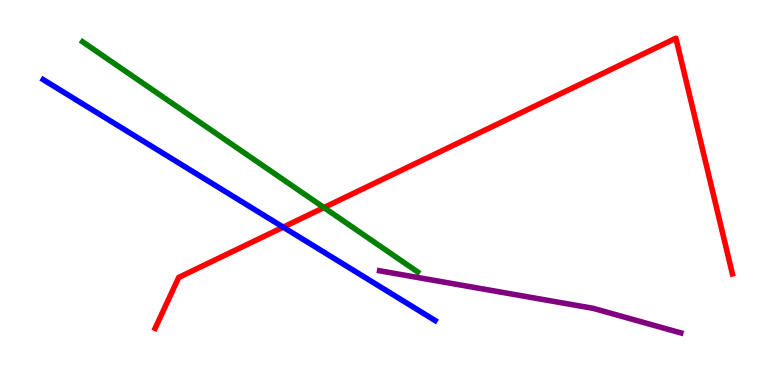[{'lines': ['blue', 'red'], 'intersections': [{'x': 3.65, 'y': 4.1}]}, {'lines': ['green', 'red'], 'intersections': [{'x': 4.18, 'y': 4.61}]}, {'lines': ['purple', 'red'], 'intersections': []}, {'lines': ['blue', 'green'], 'intersections': []}, {'lines': ['blue', 'purple'], 'intersections': []}, {'lines': ['green', 'purple'], 'intersections': []}]